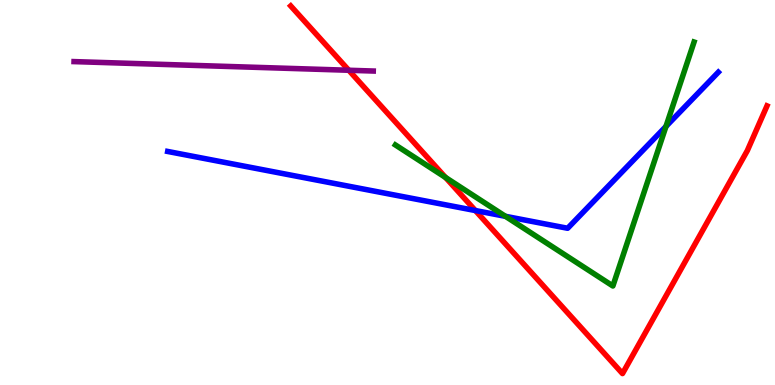[{'lines': ['blue', 'red'], 'intersections': [{'x': 6.13, 'y': 4.53}]}, {'lines': ['green', 'red'], 'intersections': [{'x': 5.75, 'y': 5.39}]}, {'lines': ['purple', 'red'], 'intersections': [{'x': 4.5, 'y': 8.18}]}, {'lines': ['blue', 'green'], 'intersections': [{'x': 6.52, 'y': 4.38}, {'x': 8.59, 'y': 6.72}]}, {'lines': ['blue', 'purple'], 'intersections': []}, {'lines': ['green', 'purple'], 'intersections': []}]